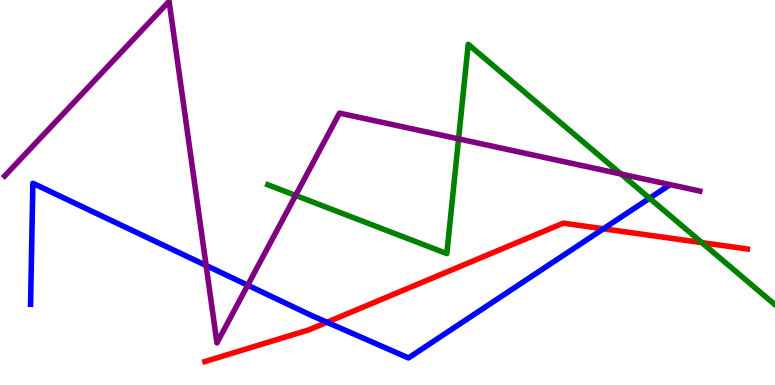[{'lines': ['blue', 'red'], 'intersections': [{'x': 4.22, 'y': 1.63}, {'x': 7.79, 'y': 4.06}]}, {'lines': ['green', 'red'], 'intersections': [{'x': 9.06, 'y': 3.7}]}, {'lines': ['purple', 'red'], 'intersections': []}, {'lines': ['blue', 'green'], 'intersections': [{'x': 8.38, 'y': 4.85}]}, {'lines': ['blue', 'purple'], 'intersections': [{'x': 2.66, 'y': 3.1}, {'x': 3.2, 'y': 2.59}]}, {'lines': ['green', 'purple'], 'intersections': [{'x': 3.81, 'y': 4.92}, {'x': 5.92, 'y': 6.39}, {'x': 8.01, 'y': 5.48}]}]